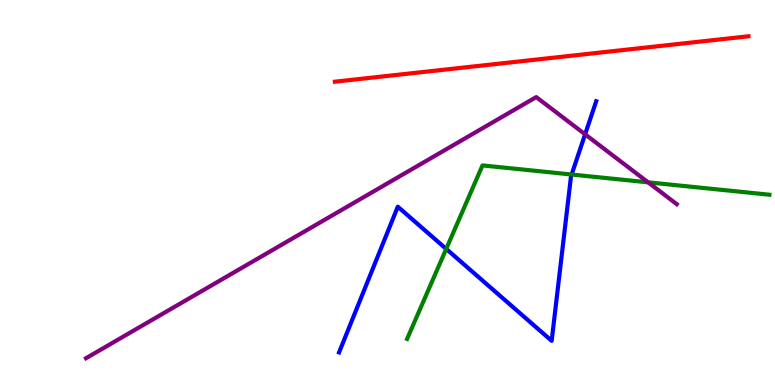[{'lines': ['blue', 'red'], 'intersections': []}, {'lines': ['green', 'red'], 'intersections': []}, {'lines': ['purple', 'red'], 'intersections': []}, {'lines': ['blue', 'green'], 'intersections': [{'x': 5.76, 'y': 3.53}, {'x': 7.38, 'y': 5.47}]}, {'lines': ['blue', 'purple'], 'intersections': [{'x': 7.55, 'y': 6.51}]}, {'lines': ['green', 'purple'], 'intersections': [{'x': 8.36, 'y': 5.26}]}]